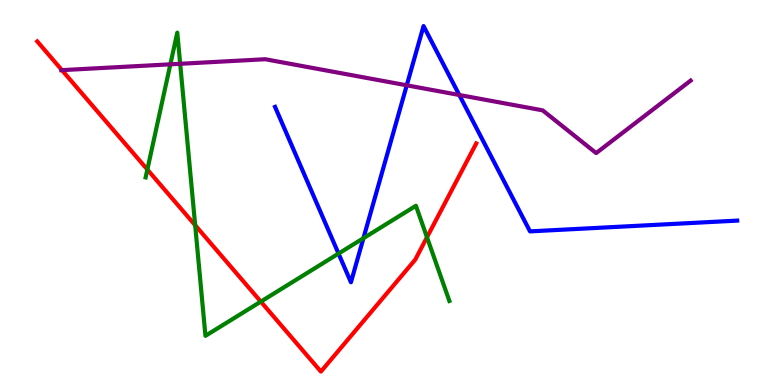[{'lines': ['blue', 'red'], 'intersections': []}, {'lines': ['green', 'red'], 'intersections': [{'x': 1.9, 'y': 5.6}, {'x': 2.52, 'y': 4.15}, {'x': 3.37, 'y': 2.17}, {'x': 5.51, 'y': 3.84}]}, {'lines': ['purple', 'red'], 'intersections': [{'x': 0.799, 'y': 8.18}]}, {'lines': ['blue', 'green'], 'intersections': [{'x': 4.37, 'y': 3.41}, {'x': 4.69, 'y': 3.81}]}, {'lines': ['blue', 'purple'], 'intersections': [{'x': 5.25, 'y': 7.78}, {'x': 5.93, 'y': 7.53}]}, {'lines': ['green', 'purple'], 'intersections': [{'x': 2.2, 'y': 8.33}, {'x': 2.32, 'y': 8.34}]}]